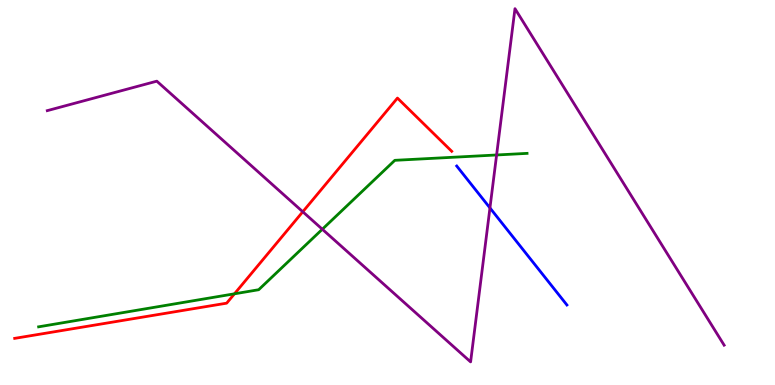[{'lines': ['blue', 'red'], 'intersections': []}, {'lines': ['green', 'red'], 'intersections': [{'x': 3.03, 'y': 2.37}]}, {'lines': ['purple', 'red'], 'intersections': [{'x': 3.91, 'y': 4.5}]}, {'lines': ['blue', 'green'], 'intersections': []}, {'lines': ['blue', 'purple'], 'intersections': [{'x': 6.32, 'y': 4.6}]}, {'lines': ['green', 'purple'], 'intersections': [{'x': 4.16, 'y': 4.05}, {'x': 6.41, 'y': 5.97}]}]